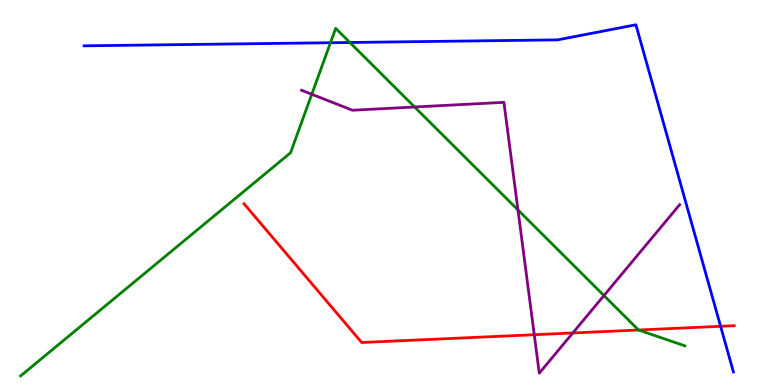[{'lines': ['blue', 'red'], 'intersections': [{'x': 9.3, 'y': 1.52}]}, {'lines': ['green', 'red'], 'intersections': [{'x': 8.24, 'y': 1.43}]}, {'lines': ['purple', 'red'], 'intersections': [{'x': 6.89, 'y': 1.31}, {'x': 7.39, 'y': 1.35}]}, {'lines': ['blue', 'green'], 'intersections': [{'x': 4.26, 'y': 8.89}, {'x': 4.51, 'y': 8.9}]}, {'lines': ['blue', 'purple'], 'intersections': []}, {'lines': ['green', 'purple'], 'intersections': [{'x': 4.02, 'y': 7.55}, {'x': 5.35, 'y': 7.22}, {'x': 6.68, 'y': 4.55}, {'x': 7.79, 'y': 2.32}]}]